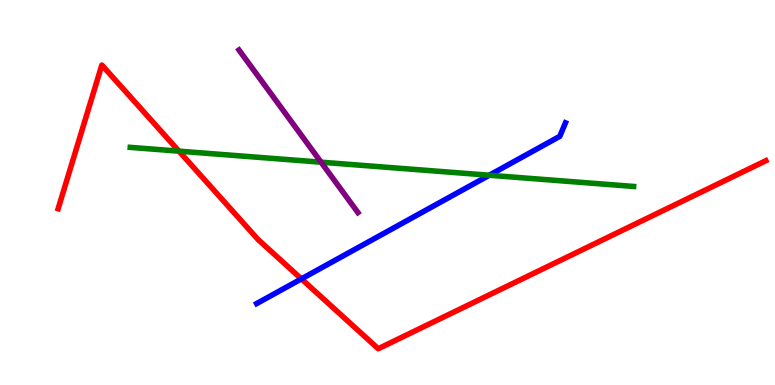[{'lines': ['blue', 'red'], 'intersections': [{'x': 3.89, 'y': 2.76}]}, {'lines': ['green', 'red'], 'intersections': [{'x': 2.31, 'y': 6.07}]}, {'lines': ['purple', 'red'], 'intersections': []}, {'lines': ['blue', 'green'], 'intersections': [{'x': 6.31, 'y': 5.45}]}, {'lines': ['blue', 'purple'], 'intersections': []}, {'lines': ['green', 'purple'], 'intersections': [{'x': 4.14, 'y': 5.79}]}]